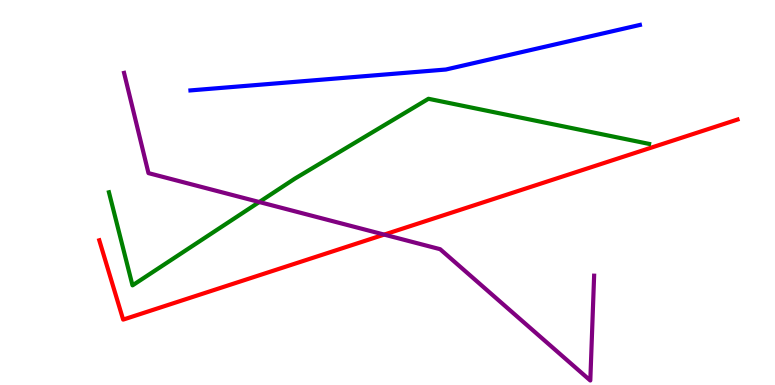[{'lines': ['blue', 'red'], 'intersections': []}, {'lines': ['green', 'red'], 'intersections': []}, {'lines': ['purple', 'red'], 'intersections': [{'x': 4.96, 'y': 3.91}]}, {'lines': ['blue', 'green'], 'intersections': []}, {'lines': ['blue', 'purple'], 'intersections': []}, {'lines': ['green', 'purple'], 'intersections': [{'x': 3.35, 'y': 4.75}]}]